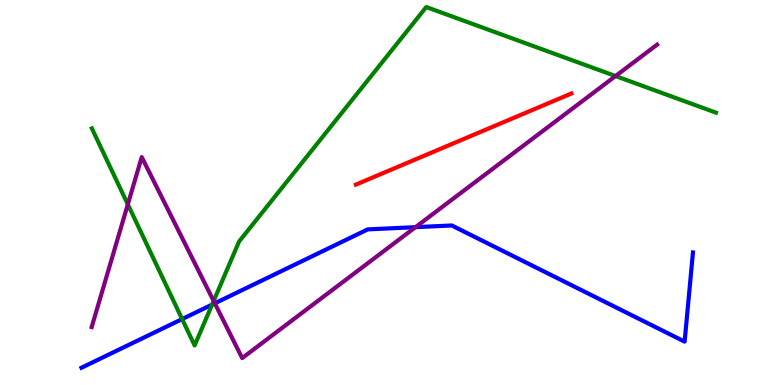[{'lines': ['blue', 'red'], 'intersections': []}, {'lines': ['green', 'red'], 'intersections': []}, {'lines': ['purple', 'red'], 'intersections': []}, {'lines': ['blue', 'green'], 'intersections': [{'x': 2.35, 'y': 1.71}, {'x': 2.74, 'y': 2.09}]}, {'lines': ['blue', 'purple'], 'intersections': [{'x': 2.77, 'y': 2.12}, {'x': 5.36, 'y': 4.1}]}, {'lines': ['green', 'purple'], 'intersections': [{'x': 1.65, 'y': 4.69}, {'x': 2.76, 'y': 2.18}, {'x': 7.94, 'y': 8.02}]}]